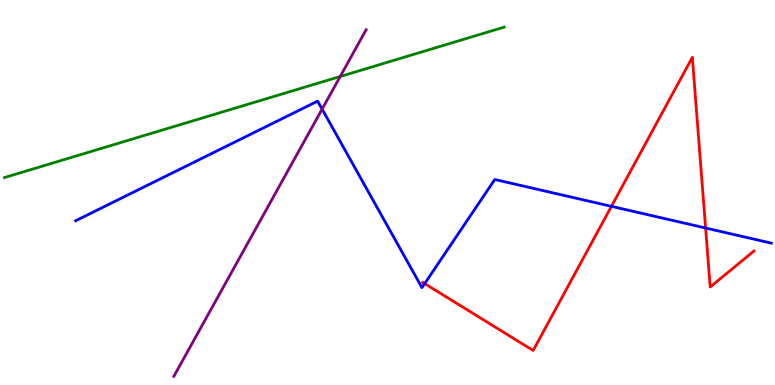[{'lines': ['blue', 'red'], 'intersections': [{'x': 5.48, 'y': 2.63}, {'x': 7.89, 'y': 4.64}, {'x': 9.1, 'y': 4.08}]}, {'lines': ['green', 'red'], 'intersections': []}, {'lines': ['purple', 'red'], 'intersections': []}, {'lines': ['blue', 'green'], 'intersections': []}, {'lines': ['blue', 'purple'], 'intersections': [{'x': 4.16, 'y': 7.17}]}, {'lines': ['green', 'purple'], 'intersections': [{'x': 4.39, 'y': 8.01}]}]